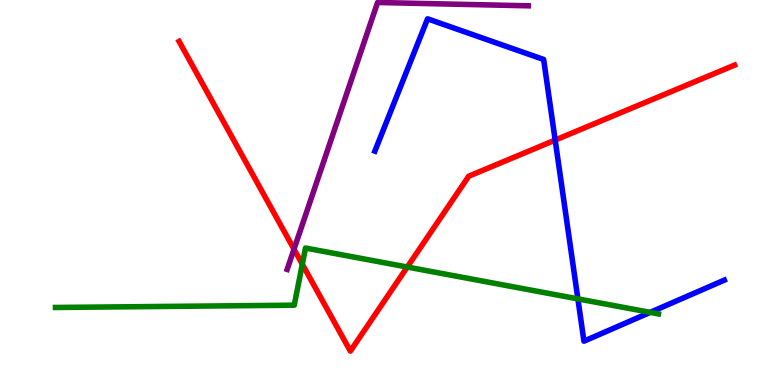[{'lines': ['blue', 'red'], 'intersections': [{'x': 7.16, 'y': 6.36}]}, {'lines': ['green', 'red'], 'intersections': [{'x': 3.9, 'y': 3.14}, {'x': 5.26, 'y': 3.06}]}, {'lines': ['purple', 'red'], 'intersections': [{'x': 3.79, 'y': 3.53}]}, {'lines': ['blue', 'green'], 'intersections': [{'x': 7.46, 'y': 2.24}, {'x': 8.39, 'y': 1.89}]}, {'lines': ['blue', 'purple'], 'intersections': []}, {'lines': ['green', 'purple'], 'intersections': []}]